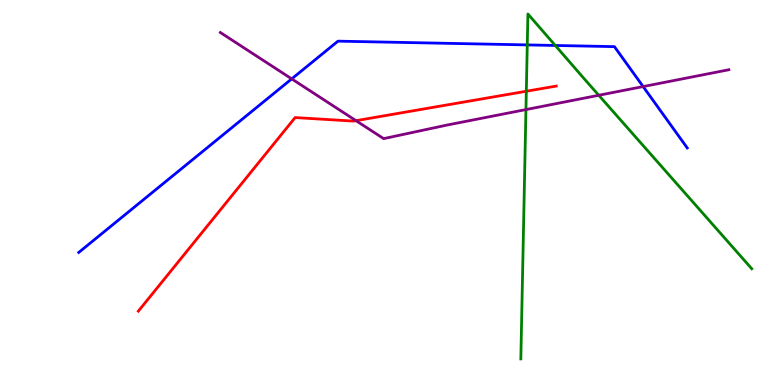[{'lines': ['blue', 'red'], 'intersections': []}, {'lines': ['green', 'red'], 'intersections': [{'x': 6.79, 'y': 7.63}]}, {'lines': ['purple', 'red'], 'intersections': [{'x': 4.59, 'y': 6.87}]}, {'lines': ['blue', 'green'], 'intersections': [{'x': 6.8, 'y': 8.83}, {'x': 7.16, 'y': 8.82}]}, {'lines': ['blue', 'purple'], 'intersections': [{'x': 3.76, 'y': 7.95}, {'x': 8.3, 'y': 7.75}]}, {'lines': ['green', 'purple'], 'intersections': [{'x': 6.79, 'y': 7.15}, {'x': 7.73, 'y': 7.53}]}]